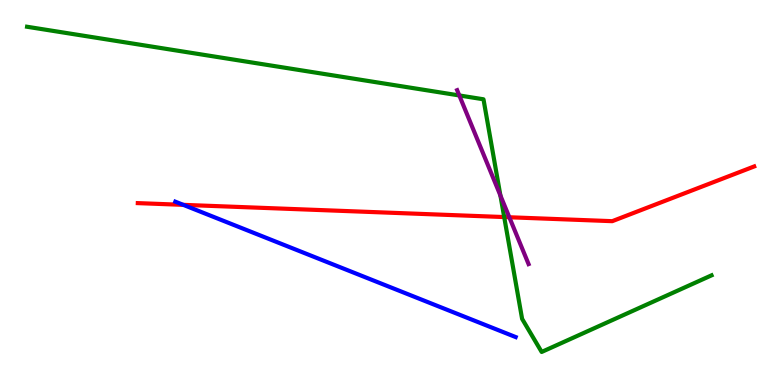[{'lines': ['blue', 'red'], 'intersections': [{'x': 2.36, 'y': 4.68}]}, {'lines': ['green', 'red'], 'intersections': [{'x': 6.51, 'y': 4.36}]}, {'lines': ['purple', 'red'], 'intersections': [{'x': 6.57, 'y': 4.36}]}, {'lines': ['blue', 'green'], 'intersections': []}, {'lines': ['blue', 'purple'], 'intersections': []}, {'lines': ['green', 'purple'], 'intersections': [{'x': 5.93, 'y': 7.52}, {'x': 6.46, 'y': 4.92}]}]